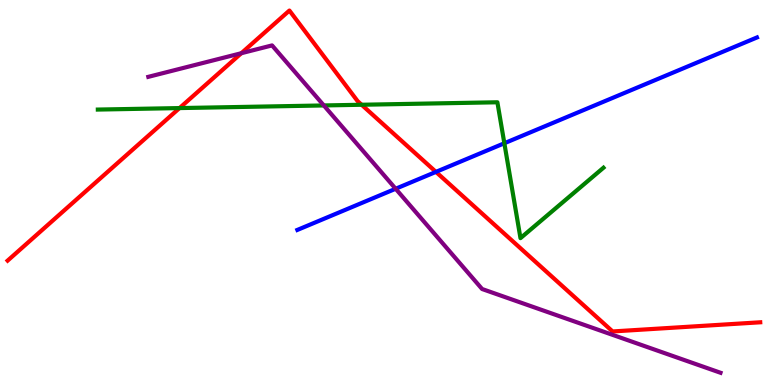[{'lines': ['blue', 'red'], 'intersections': [{'x': 5.63, 'y': 5.54}]}, {'lines': ['green', 'red'], 'intersections': [{'x': 2.32, 'y': 7.19}, {'x': 4.67, 'y': 7.28}]}, {'lines': ['purple', 'red'], 'intersections': [{'x': 3.11, 'y': 8.62}]}, {'lines': ['blue', 'green'], 'intersections': [{'x': 6.51, 'y': 6.28}]}, {'lines': ['blue', 'purple'], 'intersections': [{'x': 5.11, 'y': 5.1}]}, {'lines': ['green', 'purple'], 'intersections': [{'x': 4.18, 'y': 7.26}]}]